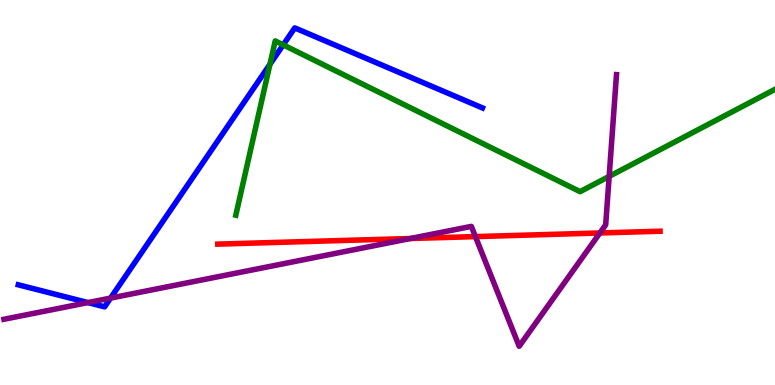[{'lines': ['blue', 'red'], 'intersections': []}, {'lines': ['green', 'red'], 'intersections': []}, {'lines': ['purple', 'red'], 'intersections': [{'x': 5.3, 'y': 3.81}, {'x': 6.13, 'y': 3.85}, {'x': 7.74, 'y': 3.95}]}, {'lines': ['blue', 'green'], 'intersections': [{'x': 3.48, 'y': 8.33}, {'x': 3.65, 'y': 8.83}]}, {'lines': ['blue', 'purple'], 'intersections': [{'x': 1.13, 'y': 2.14}, {'x': 1.43, 'y': 2.26}]}, {'lines': ['green', 'purple'], 'intersections': [{'x': 7.86, 'y': 5.42}]}]